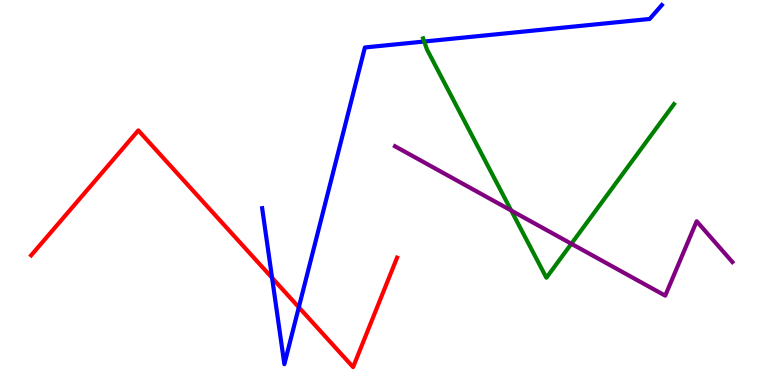[{'lines': ['blue', 'red'], 'intersections': [{'x': 3.51, 'y': 2.78}, {'x': 3.86, 'y': 2.02}]}, {'lines': ['green', 'red'], 'intersections': []}, {'lines': ['purple', 'red'], 'intersections': []}, {'lines': ['blue', 'green'], 'intersections': [{'x': 5.47, 'y': 8.92}]}, {'lines': ['blue', 'purple'], 'intersections': []}, {'lines': ['green', 'purple'], 'intersections': [{'x': 6.6, 'y': 4.53}, {'x': 7.37, 'y': 3.67}]}]